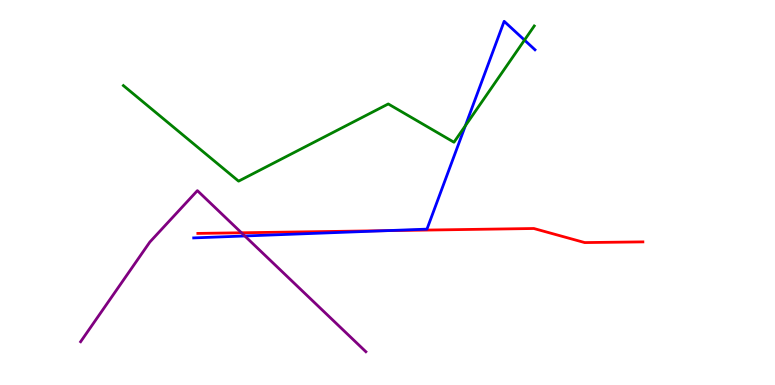[{'lines': ['blue', 'red'], 'intersections': [{'x': 4.99, 'y': 4.01}]}, {'lines': ['green', 'red'], 'intersections': []}, {'lines': ['purple', 'red'], 'intersections': [{'x': 3.12, 'y': 3.95}]}, {'lines': ['blue', 'green'], 'intersections': [{'x': 6.0, 'y': 6.73}, {'x': 6.77, 'y': 8.96}]}, {'lines': ['blue', 'purple'], 'intersections': [{'x': 3.16, 'y': 3.87}]}, {'lines': ['green', 'purple'], 'intersections': []}]